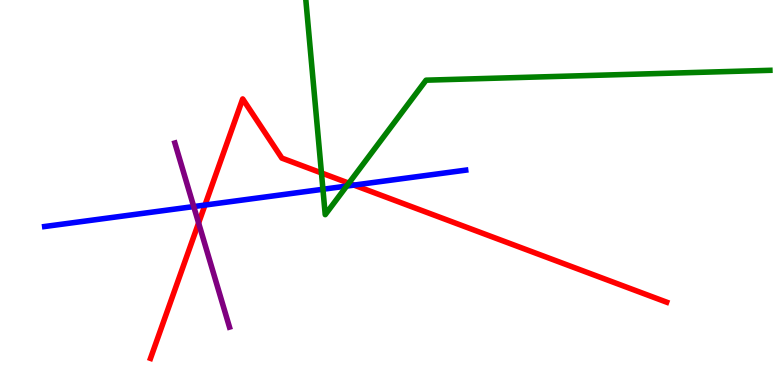[{'lines': ['blue', 'red'], 'intersections': [{'x': 2.64, 'y': 4.67}, {'x': 4.57, 'y': 5.19}]}, {'lines': ['green', 'red'], 'intersections': [{'x': 4.15, 'y': 5.51}, {'x': 4.5, 'y': 5.24}]}, {'lines': ['purple', 'red'], 'intersections': [{'x': 2.56, 'y': 4.21}]}, {'lines': ['blue', 'green'], 'intersections': [{'x': 4.17, 'y': 5.08}, {'x': 4.47, 'y': 5.17}]}, {'lines': ['blue', 'purple'], 'intersections': [{'x': 2.5, 'y': 4.63}]}, {'lines': ['green', 'purple'], 'intersections': []}]